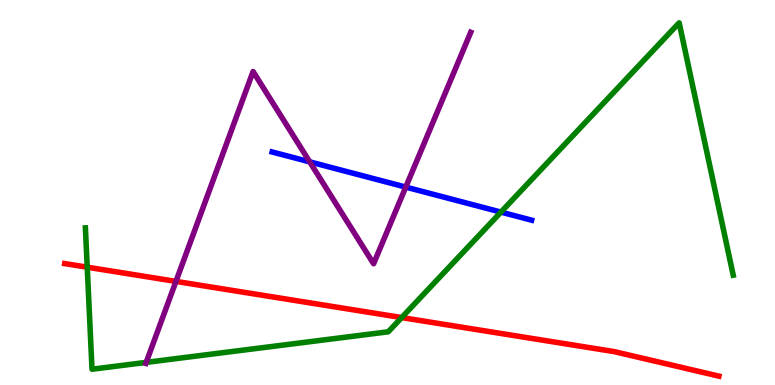[{'lines': ['blue', 'red'], 'intersections': []}, {'lines': ['green', 'red'], 'intersections': [{'x': 1.13, 'y': 3.06}, {'x': 5.18, 'y': 1.75}]}, {'lines': ['purple', 'red'], 'intersections': [{'x': 2.27, 'y': 2.69}]}, {'lines': ['blue', 'green'], 'intersections': [{'x': 6.46, 'y': 4.49}]}, {'lines': ['blue', 'purple'], 'intersections': [{'x': 4.0, 'y': 5.8}, {'x': 5.24, 'y': 5.14}]}, {'lines': ['green', 'purple'], 'intersections': [{'x': 1.89, 'y': 0.587}]}]